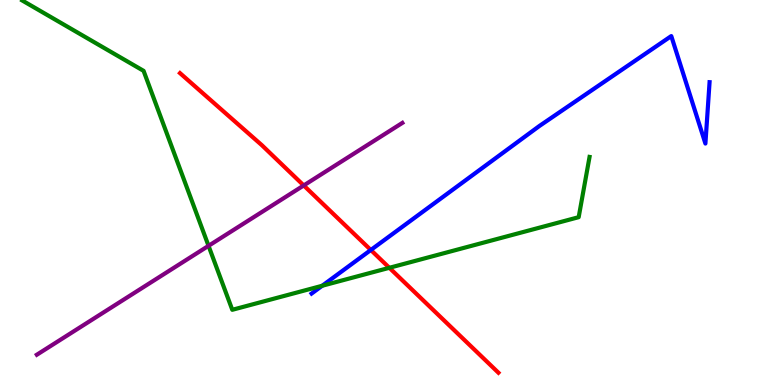[{'lines': ['blue', 'red'], 'intersections': [{'x': 4.78, 'y': 3.51}]}, {'lines': ['green', 'red'], 'intersections': [{'x': 5.02, 'y': 3.04}]}, {'lines': ['purple', 'red'], 'intersections': [{'x': 3.92, 'y': 5.18}]}, {'lines': ['blue', 'green'], 'intersections': [{'x': 4.16, 'y': 2.58}]}, {'lines': ['blue', 'purple'], 'intersections': []}, {'lines': ['green', 'purple'], 'intersections': [{'x': 2.69, 'y': 3.61}]}]